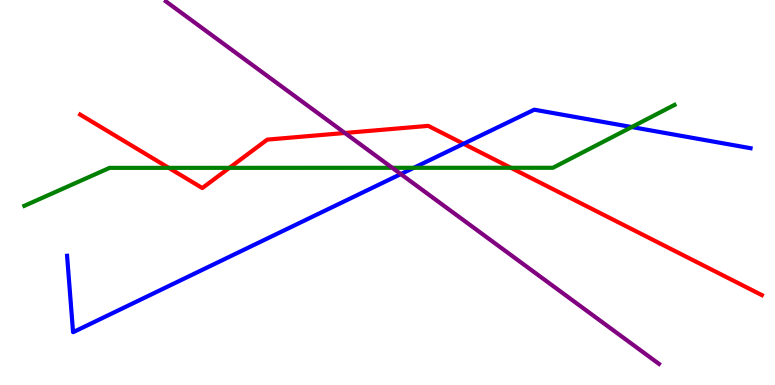[{'lines': ['blue', 'red'], 'intersections': [{'x': 5.98, 'y': 6.26}]}, {'lines': ['green', 'red'], 'intersections': [{'x': 2.18, 'y': 5.64}, {'x': 2.96, 'y': 5.64}, {'x': 6.59, 'y': 5.64}]}, {'lines': ['purple', 'red'], 'intersections': [{'x': 4.45, 'y': 6.55}]}, {'lines': ['blue', 'green'], 'intersections': [{'x': 5.34, 'y': 5.64}, {'x': 8.15, 'y': 6.7}]}, {'lines': ['blue', 'purple'], 'intersections': [{'x': 5.17, 'y': 5.48}]}, {'lines': ['green', 'purple'], 'intersections': [{'x': 5.06, 'y': 5.64}]}]